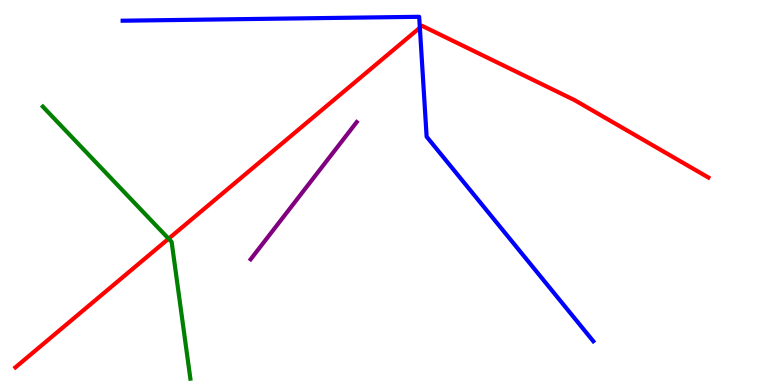[{'lines': ['blue', 'red'], 'intersections': [{'x': 5.42, 'y': 9.28}]}, {'lines': ['green', 'red'], 'intersections': [{'x': 2.18, 'y': 3.8}]}, {'lines': ['purple', 'red'], 'intersections': []}, {'lines': ['blue', 'green'], 'intersections': []}, {'lines': ['blue', 'purple'], 'intersections': []}, {'lines': ['green', 'purple'], 'intersections': []}]